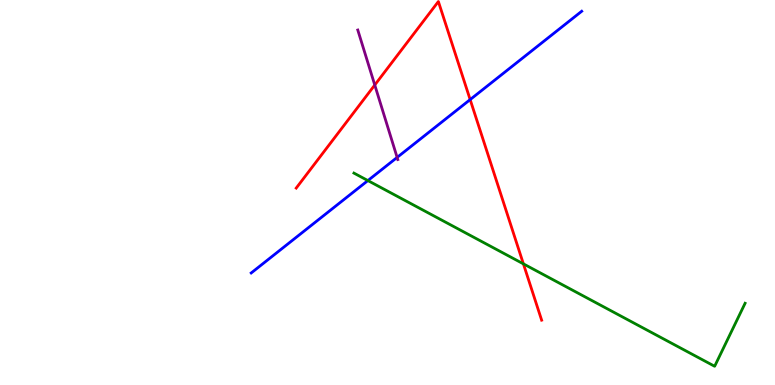[{'lines': ['blue', 'red'], 'intersections': [{'x': 6.07, 'y': 7.41}]}, {'lines': ['green', 'red'], 'intersections': [{'x': 6.75, 'y': 3.15}]}, {'lines': ['purple', 'red'], 'intersections': [{'x': 4.84, 'y': 7.79}]}, {'lines': ['blue', 'green'], 'intersections': [{'x': 4.75, 'y': 5.31}]}, {'lines': ['blue', 'purple'], 'intersections': [{'x': 5.12, 'y': 5.91}]}, {'lines': ['green', 'purple'], 'intersections': []}]